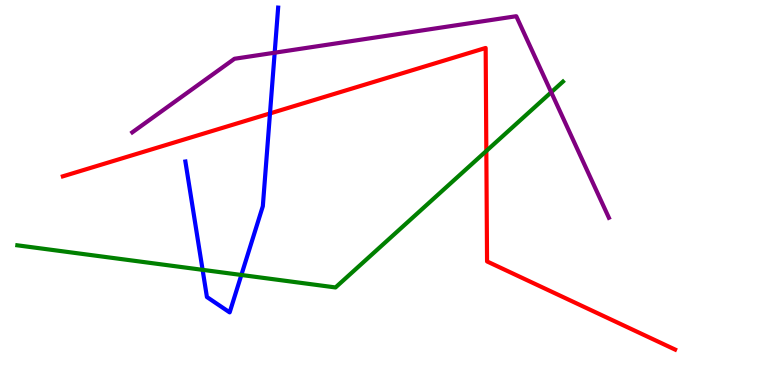[{'lines': ['blue', 'red'], 'intersections': [{'x': 3.48, 'y': 7.05}]}, {'lines': ['green', 'red'], 'intersections': [{'x': 6.28, 'y': 6.08}]}, {'lines': ['purple', 'red'], 'intersections': []}, {'lines': ['blue', 'green'], 'intersections': [{'x': 2.61, 'y': 2.99}, {'x': 3.11, 'y': 2.86}]}, {'lines': ['blue', 'purple'], 'intersections': [{'x': 3.54, 'y': 8.63}]}, {'lines': ['green', 'purple'], 'intersections': [{'x': 7.11, 'y': 7.6}]}]